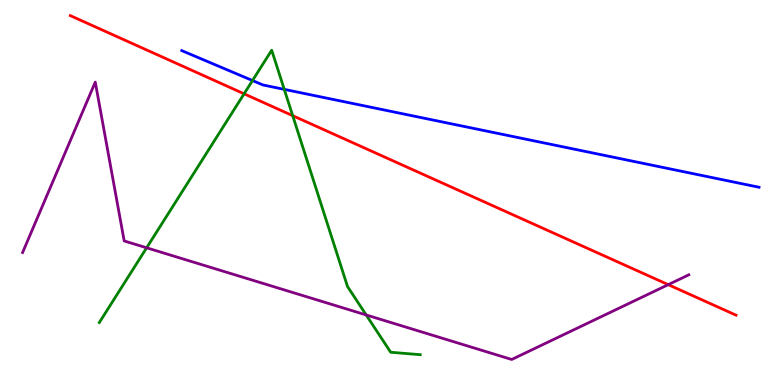[{'lines': ['blue', 'red'], 'intersections': []}, {'lines': ['green', 'red'], 'intersections': [{'x': 3.15, 'y': 7.56}, {'x': 3.78, 'y': 7.0}]}, {'lines': ['purple', 'red'], 'intersections': [{'x': 8.62, 'y': 2.61}]}, {'lines': ['blue', 'green'], 'intersections': [{'x': 3.26, 'y': 7.91}, {'x': 3.67, 'y': 7.68}]}, {'lines': ['blue', 'purple'], 'intersections': []}, {'lines': ['green', 'purple'], 'intersections': [{'x': 1.89, 'y': 3.56}, {'x': 4.73, 'y': 1.82}]}]